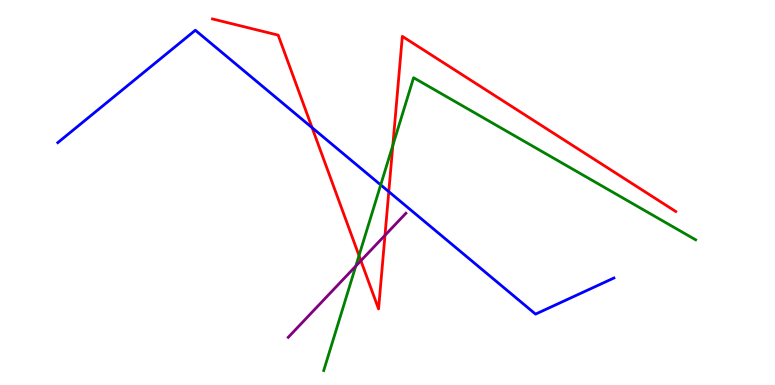[{'lines': ['blue', 'red'], 'intersections': [{'x': 4.03, 'y': 6.68}, {'x': 5.02, 'y': 5.02}]}, {'lines': ['green', 'red'], 'intersections': [{'x': 4.63, 'y': 3.36}, {'x': 5.07, 'y': 6.22}]}, {'lines': ['purple', 'red'], 'intersections': [{'x': 4.66, 'y': 3.23}, {'x': 4.97, 'y': 3.89}]}, {'lines': ['blue', 'green'], 'intersections': [{'x': 4.91, 'y': 5.2}]}, {'lines': ['blue', 'purple'], 'intersections': []}, {'lines': ['green', 'purple'], 'intersections': [{'x': 4.59, 'y': 3.09}]}]